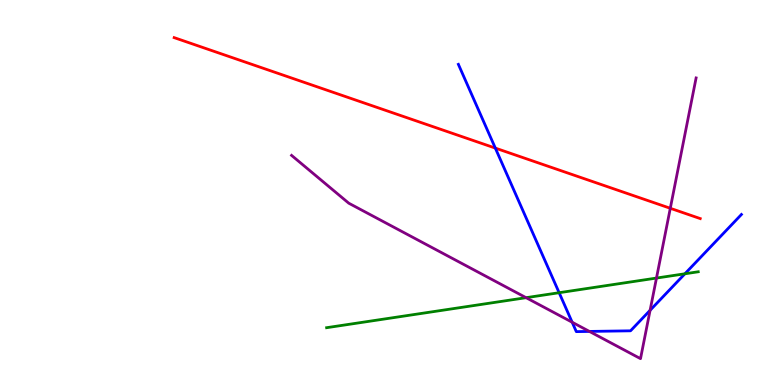[{'lines': ['blue', 'red'], 'intersections': [{'x': 6.39, 'y': 6.15}]}, {'lines': ['green', 'red'], 'intersections': []}, {'lines': ['purple', 'red'], 'intersections': [{'x': 8.65, 'y': 4.59}]}, {'lines': ['blue', 'green'], 'intersections': [{'x': 7.21, 'y': 2.4}, {'x': 8.84, 'y': 2.89}]}, {'lines': ['blue', 'purple'], 'intersections': [{'x': 7.38, 'y': 1.63}, {'x': 7.61, 'y': 1.39}, {'x': 8.39, 'y': 1.94}]}, {'lines': ['green', 'purple'], 'intersections': [{'x': 6.79, 'y': 2.27}, {'x': 8.47, 'y': 2.78}]}]